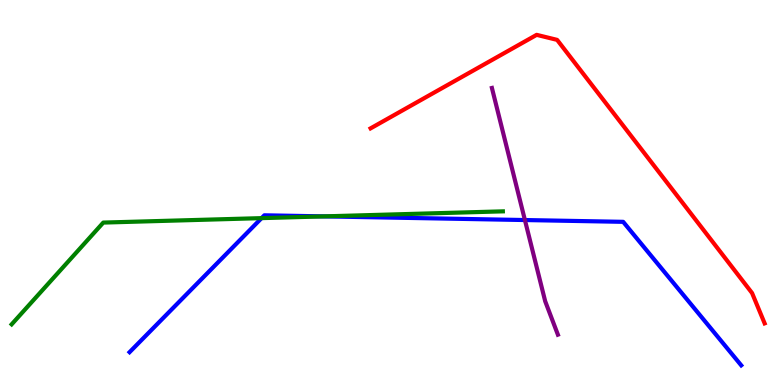[{'lines': ['blue', 'red'], 'intersections': []}, {'lines': ['green', 'red'], 'intersections': []}, {'lines': ['purple', 'red'], 'intersections': []}, {'lines': ['blue', 'green'], 'intersections': [{'x': 3.38, 'y': 4.33}, {'x': 4.18, 'y': 4.38}]}, {'lines': ['blue', 'purple'], 'intersections': [{'x': 6.77, 'y': 4.28}]}, {'lines': ['green', 'purple'], 'intersections': []}]